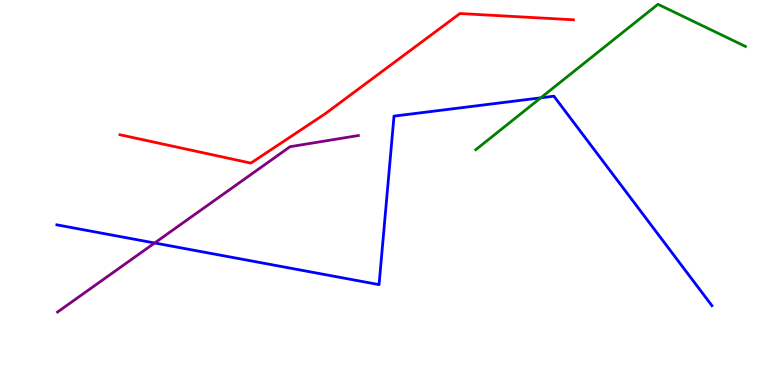[{'lines': ['blue', 'red'], 'intersections': []}, {'lines': ['green', 'red'], 'intersections': []}, {'lines': ['purple', 'red'], 'intersections': []}, {'lines': ['blue', 'green'], 'intersections': [{'x': 6.98, 'y': 7.46}]}, {'lines': ['blue', 'purple'], 'intersections': [{'x': 2.0, 'y': 3.69}]}, {'lines': ['green', 'purple'], 'intersections': []}]